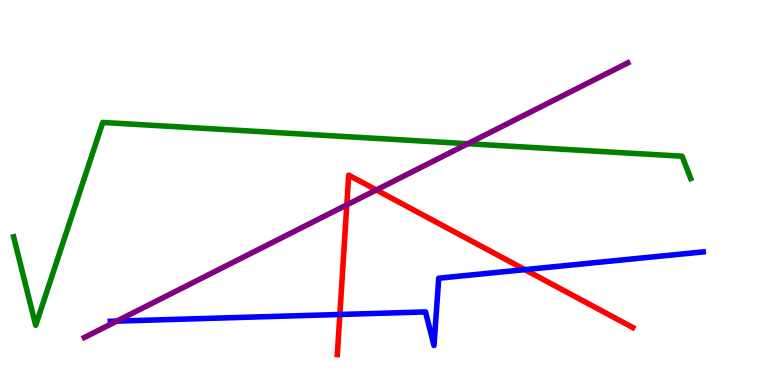[{'lines': ['blue', 'red'], 'intersections': [{'x': 4.39, 'y': 1.83}, {'x': 6.77, 'y': 3.0}]}, {'lines': ['green', 'red'], 'intersections': []}, {'lines': ['purple', 'red'], 'intersections': [{'x': 4.47, 'y': 4.68}, {'x': 4.86, 'y': 5.07}]}, {'lines': ['blue', 'green'], 'intersections': []}, {'lines': ['blue', 'purple'], 'intersections': [{'x': 1.51, 'y': 1.66}]}, {'lines': ['green', 'purple'], 'intersections': [{'x': 6.04, 'y': 6.27}]}]